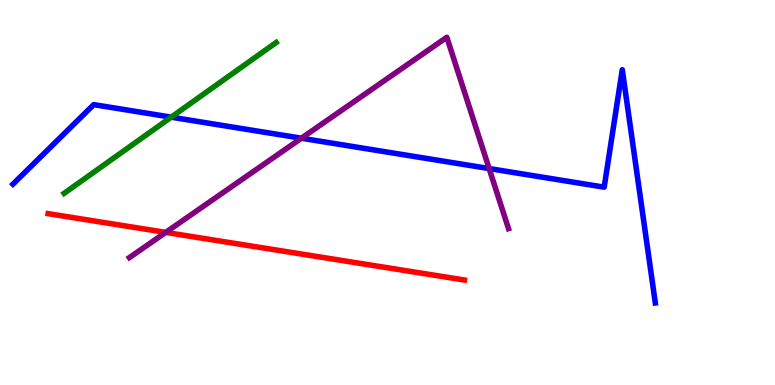[{'lines': ['blue', 'red'], 'intersections': []}, {'lines': ['green', 'red'], 'intersections': []}, {'lines': ['purple', 'red'], 'intersections': [{'x': 2.14, 'y': 3.96}]}, {'lines': ['blue', 'green'], 'intersections': [{'x': 2.21, 'y': 6.96}]}, {'lines': ['blue', 'purple'], 'intersections': [{'x': 3.89, 'y': 6.41}, {'x': 6.31, 'y': 5.62}]}, {'lines': ['green', 'purple'], 'intersections': []}]